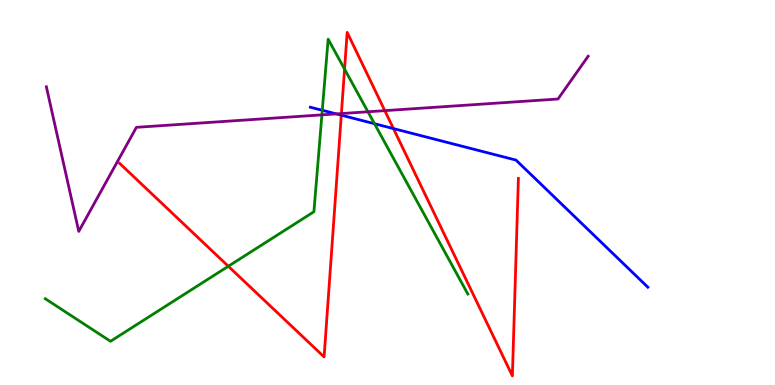[{'lines': ['blue', 'red'], 'intersections': [{'x': 4.4, 'y': 7.01}, {'x': 5.08, 'y': 6.66}]}, {'lines': ['green', 'red'], 'intersections': [{'x': 2.95, 'y': 3.08}, {'x': 4.45, 'y': 8.2}]}, {'lines': ['purple', 'red'], 'intersections': [{'x': 4.41, 'y': 7.05}, {'x': 4.97, 'y': 7.13}]}, {'lines': ['blue', 'green'], 'intersections': [{'x': 4.16, 'y': 7.14}, {'x': 4.83, 'y': 6.79}]}, {'lines': ['blue', 'purple'], 'intersections': [{'x': 4.34, 'y': 7.04}]}, {'lines': ['green', 'purple'], 'intersections': [{'x': 4.15, 'y': 7.02}, {'x': 4.75, 'y': 7.1}]}]